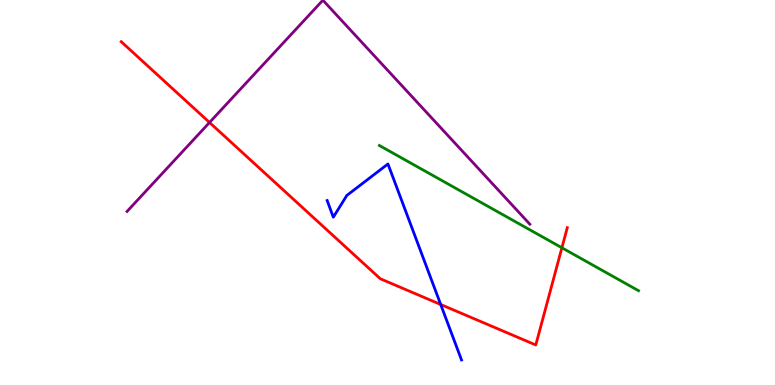[{'lines': ['blue', 'red'], 'intersections': [{'x': 5.69, 'y': 2.09}]}, {'lines': ['green', 'red'], 'intersections': [{'x': 7.25, 'y': 3.56}]}, {'lines': ['purple', 'red'], 'intersections': [{'x': 2.7, 'y': 6.82}]}, {'lines': ['blue', 'green'], 'intersections': []}, {'lines': ['blue', 'purple'], 'intersections': []}, {'lines': ['green', 'purple'], 'intersections': []}]